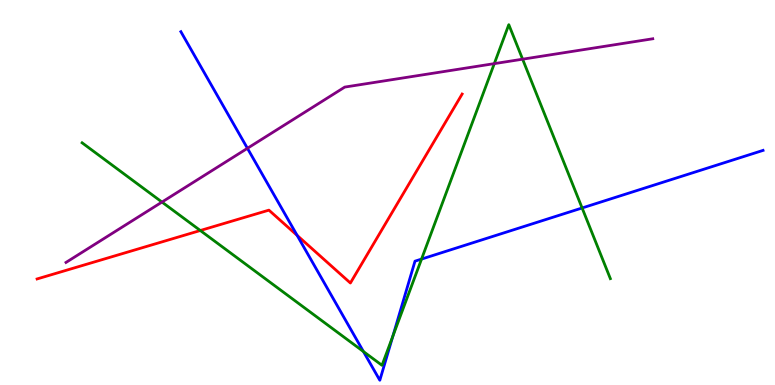[{'lines': ['blue', 'red'], 'intersections': [{'x': 3.83, 'y': 3.89}]}, {'lines': ['green', 'red'], 'intersections': [{'x': 2.58, 'y': 4.01}]}, {'lines': ['purple', 'red'], 'intersections': []}, {'lines': ['blue', 'green'], 'intersections': [{'x': 4.69, 'y': 0.869}, {'x': 5.07, 'y': 1.27}, {'x': 5.44, 'y': 3.27}, {'x': 7.51, 'y': 4.6}]}, {'lines': ['blue', 'purple'], 'intersections': [{'x': 3.19, 'y': 6.15}]}, {'lines': ['green', 'purple'], 'intersections': [{'x': 2.09, 'y': 4.75}, {'x': 6.38, 'y': 8.35}, {'x': 6.74, 'y': 8.46}]}]